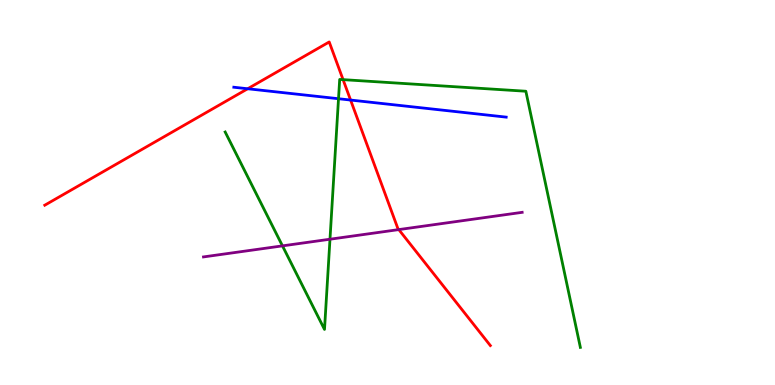[{'lines': ['blue', 'red'], 'intersections': [{'x': 3.2, 'y': 7.69}, {'x': 4.52, 'y': 7.4}]}, {'lines': ['green', 'red'], 'intersections': [{'x': 4.43, 'y': 7.93}]}, {'lines': ['purple', 'red'], 'intersections': [{'x': 5.15, 'y': 4.04}]}, {'lines': ['blue', 'green'], 'intersections': [{'x': 4.37, 'y': 7.44}]}, {'lines': ['blue', 'purple'], 'intersections': []}, {'lines': ['green', 'purple'], 'intersections': [{'x': 3.64, 'y': 3.61}, {'x': 4.26, 'y': 3.79}]}]